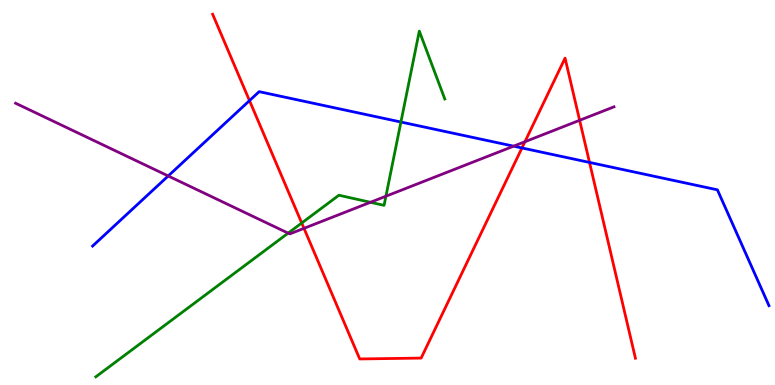[{'lines': ['blue', 'red'], 'intersections': [{'x': 3.22, 'y': 7.39}, {'x': 6.73, 'y': 6.16}, {'x': 7.61, 'y': 5.78}]}, {'lines': ['green', 'red'], 'intersections': [{'x': 3.89, 'y': 4.21}]}, {'lines': ['purple', 'red'], 'intersections': [{'x': 3.92, 'y': 4.07}, {'x': 6.77, 'y': 6.32}, {'x': 7.48, 'y': 6.88}]}, {'lines': ['blue', 'green'], 'intersections': [{'x': 5.17, 'y': 6.83}]}, {'lines': ['blue', 'purple'], 'intersections': [{'x': 2.17, 'y': 5.43}, {'x': 6.63, 'y': 6.2}]}, {'lines': ['green', 'purple'], 'intersections': [{'x': 3.72, 'y': 3.94}, {'x': 4.78, 'y': 4.75}, {'x': 4.98, 'y': 4.9}]}]